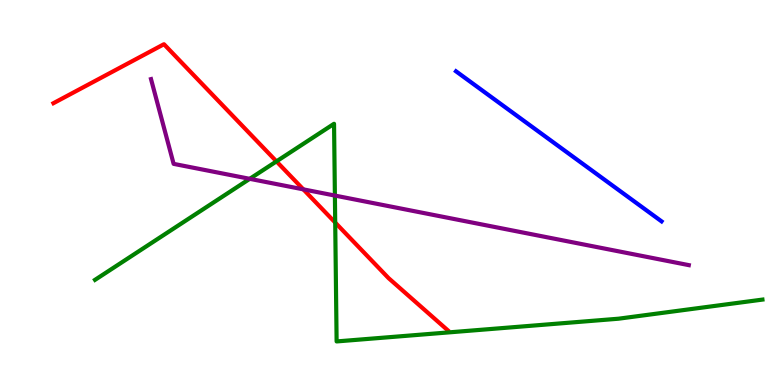[{'lines': ['blue', 'red'], 'intersections': []}, {'lines': ['green', 'red'], 'intersections': [{'x': 3.57, 'y': 5.81}, {'x': 4.33, 'y': 4.22}]}, {'lines': ['purple', 'red'], 'intersections': [{'x': 3.91, 'y': 5.08}]}, {'lines': ['blue', 'green'], 'intersections': []}, {'lines': ['blue', 'purple'], 'intersections': []}, {'lines': ['green', 'purple'], 'intersections': [{'x': 3.22, 'y': 5.36}, {'x': 4.32, 'y': 4.92}]}]